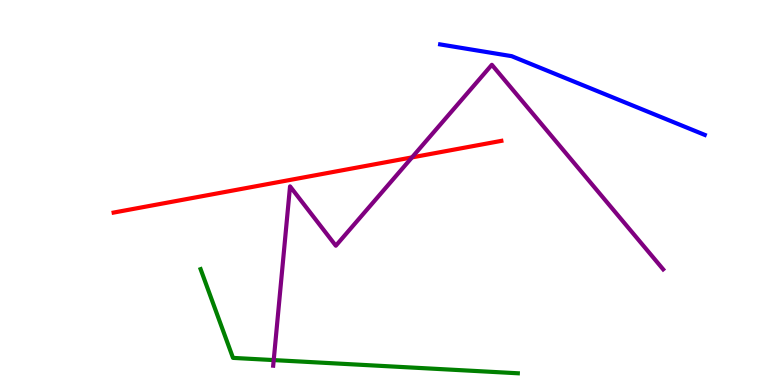[{'lines': ['blue', 'red'], 'intersections': []}, {'lines': ['green', 'red'], 'intersections': []}, {'lines': ['purple', 'red'], 'intersections': [{'x': 5.32, 'y': 5.91}]}, {'lines': ['blue', 'green'], 'intersections': []}, {'lines': ['blue', 'purple'], 'intersections': []}, {'lines': ['green', 'purple'], 'intersections': [{'x': 3.53, 'y': 0.647}]}]